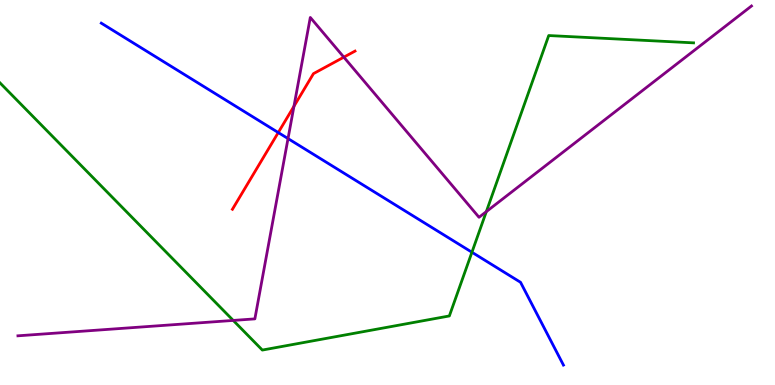[{'lines': ['blue', 'red'], 'intersections': [{'x': 3.59, 'y': 6.56}]}, {'lines': ['green', 'red'], 'intersections': []}, {'lines': ['purple', 'red'], 'intersections': [{'x': 3.79, 'y': 7.24}, {'x': 4.44, 'y': 8.52}]}, {'lines': ['blue', 'green'], 'intersections': [{'x': 6.09, 'y': 3.45}]}, {'lines': ['blue', 'purple'], 'intersections': [{'x': 3.72, 'y': 6.4}]}, {'lines': ['green', 'purple'], 'intersections': [{'x': 3.01, 'y': 1.68}, {'x': 6.28, 'y': 4.5}]}]